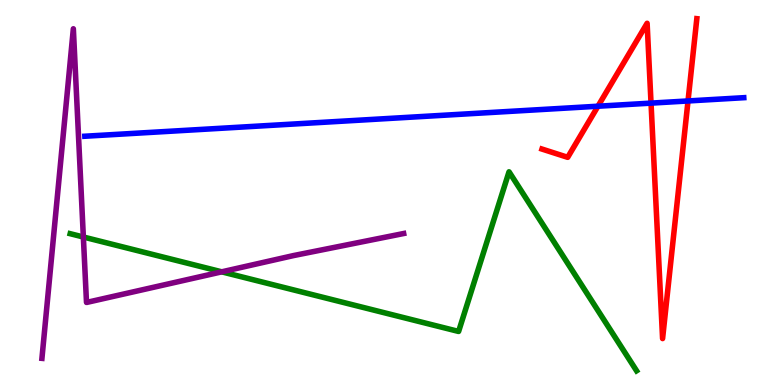[{'lines': ['blue', 'red'], 'intersections': [{'x': 7.72, 'y': 7.24}, {'x': 8.4, 'y': 7.32}, {'x': 8.88, 'y': 7.38}]}, {'lines': ['green', 'red'], 'intersections': []}, {'lines': ['purple', 'red'], 'intersections': []}, {'lines': ['blue', 'green'], 'intersections': []}, {'lines': ['blue', 'purple'], 'intersections': []}, {'lines': ['green', 'purple'], 'intersections': [{'x': 1.08, 'y': 3.84}, {'x': 2.86, 'y': 2.94}]}]